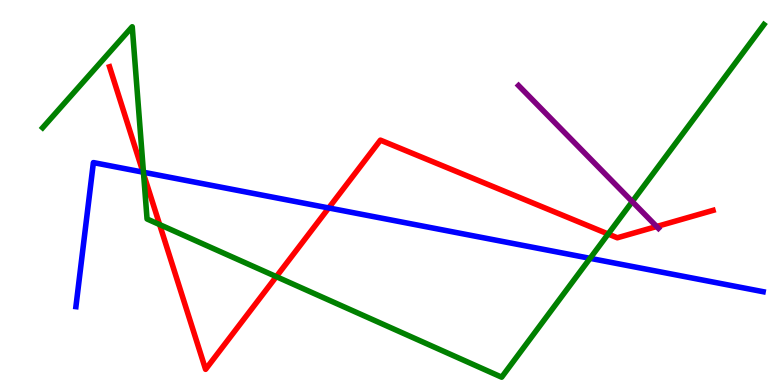[{'lines': ['blue', 'red'], 'intersections': [{'x': 1.84, 'y': 5.53}, {'x': 4.24, 'y': 4.6}]}, {'lines': ['green', 'red'], 'intersections': [{'x': 1.85, 'y': 5.48}, {'x': 2.06, 'y': 4.17}, {'x': 3.57, 'y': 2.81}, {'x': 7.85, 'y': 3.92}]}, {'lines': ['purple', 'red'], 'intersections': [{'x': 8.47, 'y': 4.12}]}, {'lines': ['blue', 'green'], 'intersections': [{'x': 1.85, 'y': 5.53}, {'x': 7.61, 'y': 3.29}]}, {'lines': ['blue', 'purple'], 'intersections': []}, {'lines': ['green', 'purple'], 'intersections': [{'x': 8.16, 'y': 4.76}]}]